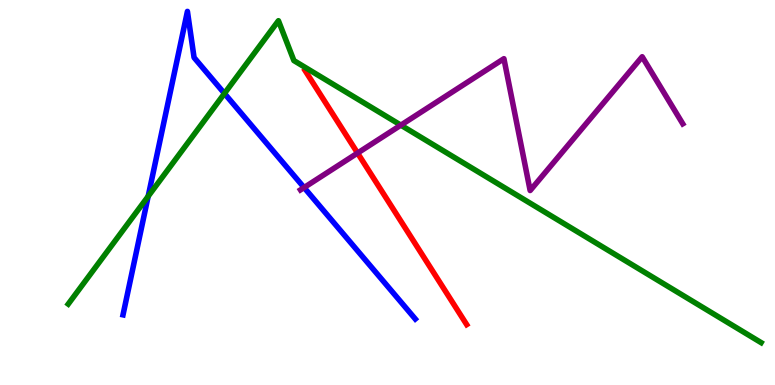[{'lines': ['blue', 'red'], 'intersections': []}, {'lines': ['green', 'red'], 'intersections': []}, {'lines': ['purple', 'red'], 'intersections': [{'x': 4.61, 'y': 6.02}]}, {'lines': ['blue', 'green'], 'intersections': [{'x': 1.91, 'y': 4.9}, {'x': 2.9, 'y': 7.57}]}, {'lines': ['blue', 'purple'], 'intersections': [{'x': 3.92, 'y': 5.13}]}, {'lines': ['green', 'purple'], 'intersections': [{'x': 5.17, 'y': 6.75}]}]